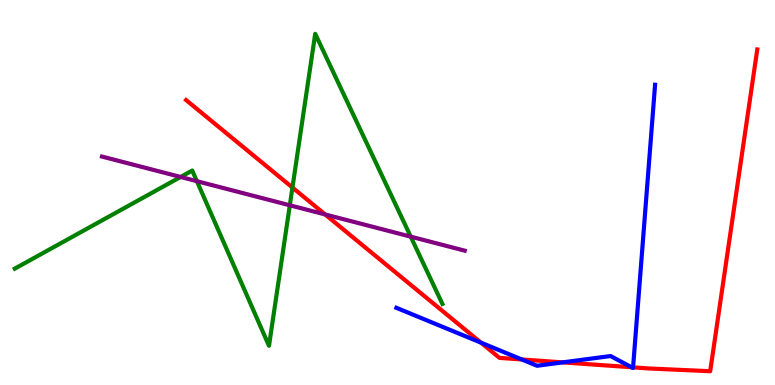[{'lines': ['blue', 'red'], 'intersections': [{'x': 6.21, 'y': 1.1}, {'x': 6.73, 'y': 0.663}, {'x': 7.26, 'y': 0.588}, {'x': 8.15, 'y': 0.461}, {'x': 8.17, 'y': 0.458}]}, {'lines': ['green', 'red'], 'intersections': [{'x': 3.77, 'y': 5.13}]}, {'lines': ['purple', 'red'], 'intersections': [{'x': 4.2, 'y': 4.43}]}, {'lines': ['blue', 'green'], 'intersections': []}, {'lines': ['blue', 'purple'], 'intersections': []}, {'lines': ['green', 'purple'], 'intersections': [{'x': 2.33, 'y': 5.4}, {'x': 2.54, 'y': 5.29}, {'x': 3.74, 'y': 4.67}, {'x': 5.3, 'y': 3.85}]}]